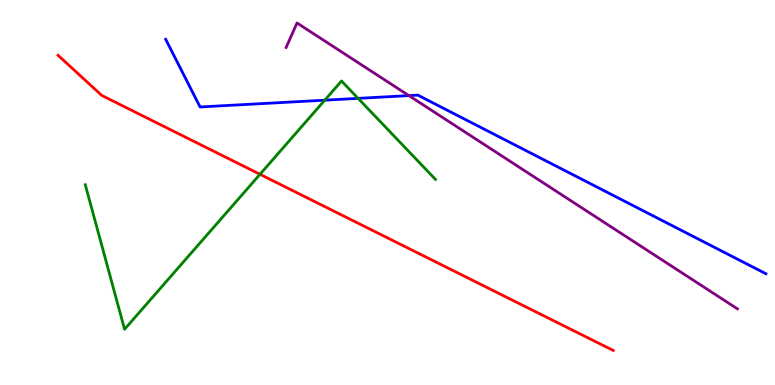[{'lines': ['blue', 'red'], 'intersections': []}, {'lines': ['green', 'red'], 'intersections': [{'x': 3.35, 'y': 5.47}]}, {'lines': ['purple', 'red'], 'intersections': []}, {'lines': ['blue', 'green'], 'intersections': [{'x': 4.19, 'y': 7.4}, {'x': 4.62, 'y': 7.45}]}, {'lines': ['blue', 'purple'], 'intersections': [{'x': 5.28, 'y': 7.52}]}, {'lines': ['green', 'purple'], 'intersections': []}]